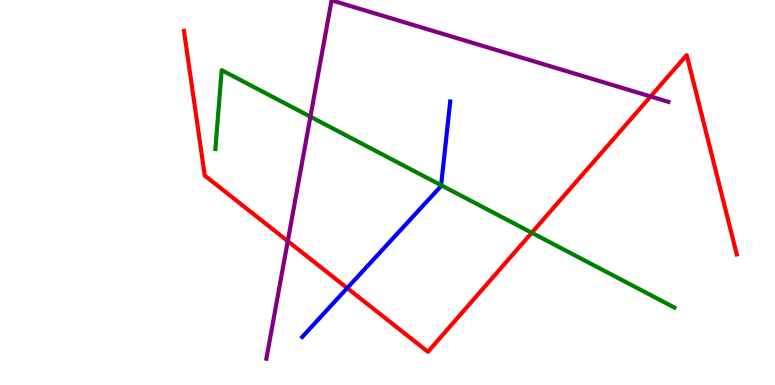[{'lines': ['blue', 'red'], 'intersections': [{'x': 4.48, 'y': 2.52}]}, {'lines': ['green', 'red'], 'intersections': [{'x': 6.86, 'y': 3.95}]}, {'lines': ['purple', 'red'], 'intersections': [{'x': 3.71, 'y': 3.74}, {'x': 8.39, 'y': 7.49}]}, {'lines': ['blue', 'green'], 'intersections': [{'x': 5.69, 'y': 5.19}]}, {'lines': ['blue', 'purple'], 'intersections': []}, {'lines': ['green', 'purple'], 'intersections': [{'x': 4.01, 'y': 6.97}]}]